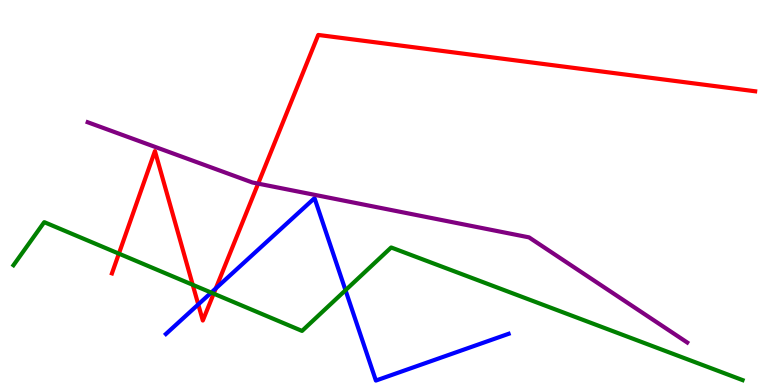[{'lines': ['blue', 'red'], 'intersections': [{'x': 2.56, 'y': 2.09}, {'x': 2.78, 'y': 2.51}]}, {'lines': ['green', 'red'], 'intersections': [{'x': 1.53, 'y': 3.41}, {'x': 2.49, 'y': 2.6}, {'x': 2.76, 'y': 2.37}]}, {'lines': ['purple', 'red'], 'intersections': [{'x': 3.33, 'y': 5.23}]}, {'lines': ['blue', 'green'], 'intersections': [{'x': 2.73, 'y': 2.4}, {'x': 4.46, 'y': 2.46}]}, {'lines': ['blue', 'purple'], 'intersections': []}, {'lines': ['green', 'purple'], 'intersections': []}]